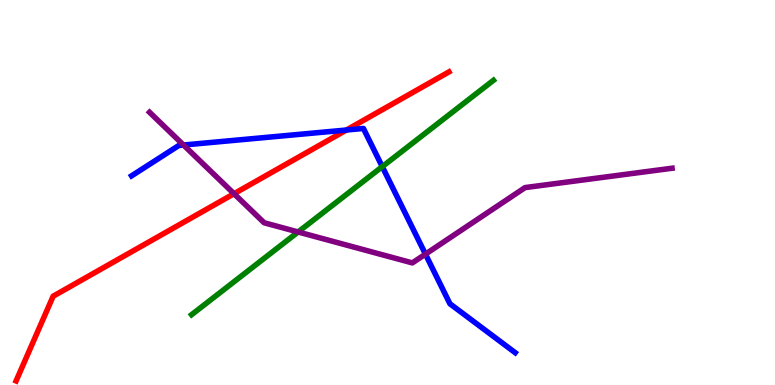[{'lines': ['blue', 'red'], 'intersections': [{'x': 4.47, 'y': 6.62}]}, {'lines': ['green', 'red'], 'intersections': []}, {'lines': ['purple', 'red'], 'intersections': [{'x': 3.02, 'y': 4.97}]}, {'lines': ['blue', 'green'], 'intersections': [{'x': 4.93, 'y': 5.67}]}, {'lines': ['blue', 'purple'], 'intersections': [{'x': 2.37, 'y': 6.23}, {'x': 5.49, 'y': 3.4}]}, {'lines': ['green', 'purple'], 'intersections': [{'x': 3.85, 'y': 3.97}]}]